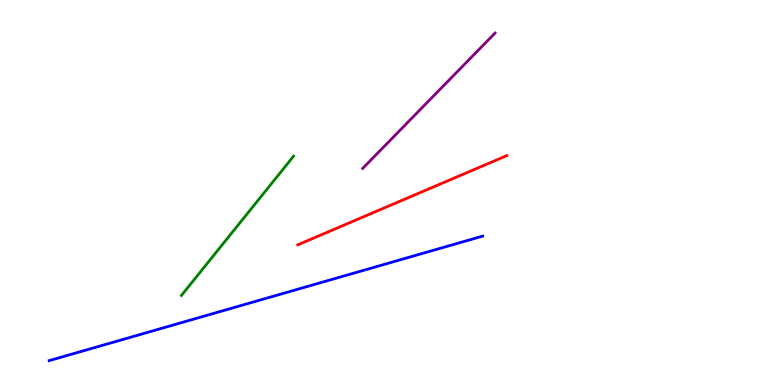[{'lines': ['blue', 'red'], 'intersections': []}, {'lines': ['green', 'red'], 'intersections': []}, {'lines': ['purple', 'red'], 'intersections': []}, {'lines': ['blue', 'green'], 'intersections': []}, {'lines': ['blue', 'purple'], 'intersections': []}, {'lines': ['green', 'purple'], 'intersections': []}]